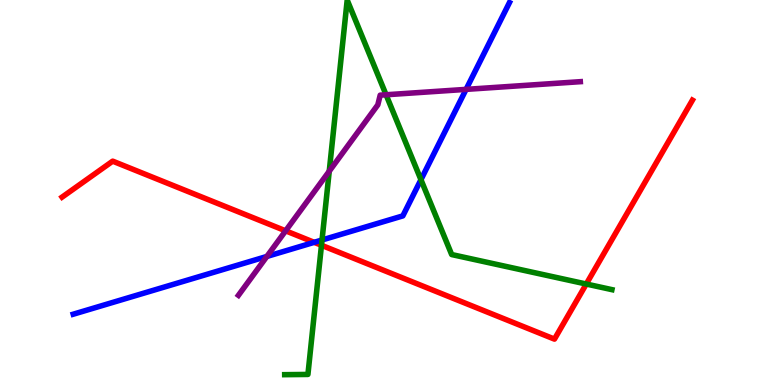[{'lines': ['blue', 'red'], 'intersections': [{'x': 4.05, 'y': 3.71}]}, {'lines': ['green', 'red'], 'intersections': [{'x': 4.15, 'y': 3.63}, {'x': 7.56, 'y': 2.62}]}, {'lines': ['purple', 'red'], 'intersections': [{'x': 3.69, 'y': 4.0}]}, {'lines': ['blue', 'green'], 'intersections': [{'x': 4.16, 'y': 3.77}, {'x': 5.43, 'y': 5.33}]}, {'lines': ['blue', 'purple'], 'intersections': [{'x': 3.44, 'y': 3.34}, {'x': 6.01, 'y': 7.68}]}, {'lines': ['green', 'purple'], 'intersections': [{'x': 4.25, 'y': 5.55}, {'x': 4.98, 'y': 7.54}]}]